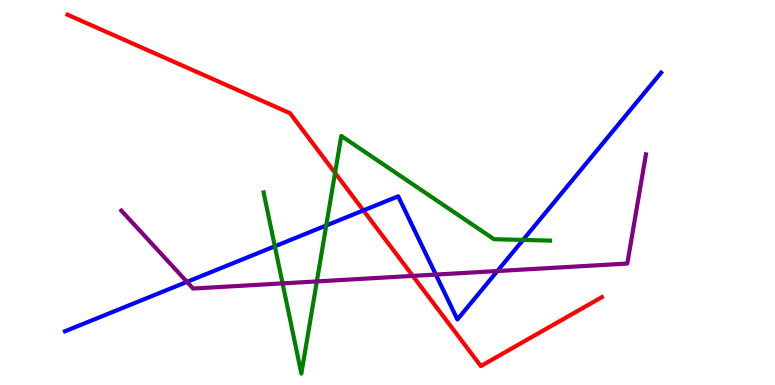[{'lines': ['blue', 'red'], 'intersections': [{'x': 4.69, 'y': 4.53}]}, {'lines': ['green', 'red'], 'intersections': [{'x': 4.32, 'y': 5.51}]}, {'lines': ['purple', 'red'], 'intersections': [{'x': 5.33, 'y': 2.83}]}, {'lines': ['blue', 'green'], 'intersections': [{'x': 3.55, 'y': 3.6}, {'x': 4.21, 'y': 4.14}, {'x': 6.75, 'y': 3.77}]}, {'lines': ['blue', 'purple'], 'intersections': [{'x': 2.41, 'y': 2.68}, {'x': 5.62, 'y': 2.87}, {'x': 6.42, 'y': 2.96}]}, {'lines': ['green', 'purple'], 'intersections': [{'x': 3.65, 'y': 2.64}, {'x': 4.09, 'y': 2.69}]}]